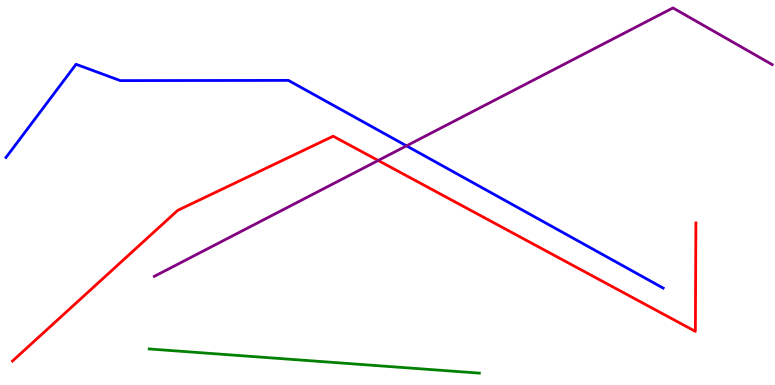[{'lines': ['blue', 'red'], 'intersections': []}, {'lines': ['green', 'red'], 'intersections': []}, {'lines': ['purple', 'red'], 'intersections': [{'x': 4.88, 'y': 5.83}]}, {'lines': ['blue', 'green'], 'intersections': []}, {'lines': ['blue', 'purple'], 'intersections': [{'x': 5.25, 'y': 6.21}]}, {'lines': ['green', 'purple'], 'intersections': []}]